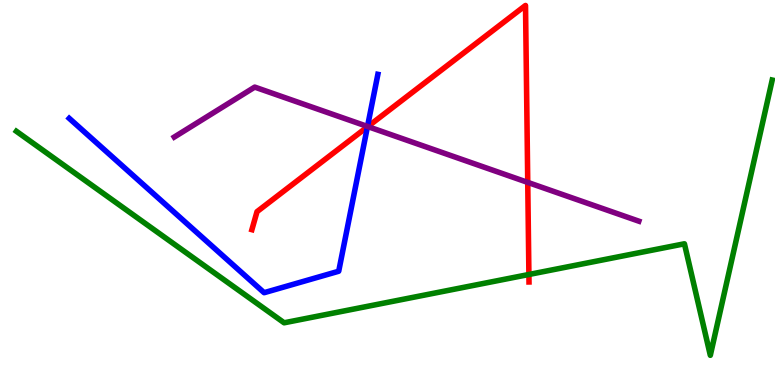[{'lines': ['blue', 'red'], 'intersections': [{'x': 4.74, 'y': 6.7}]}, {'lines': ['green', 'red'], 'intersections': [{'x': 6.82, 'y': 2.87}]}, {'lines': ['purple', 'red'], 'intersections': [{'x': 4.75, 'y': 6.71}, {'x': 6.81, 'y': 5.26}]}, {'lines': ['blue', 'green'], 'intersections': []}, {'lines': ['blue', 'purple'], 'intersections': [{'x': 4.74, 'y': 6.72}]}, {'lines': ['green', 'purple'], 'intersections': []}]